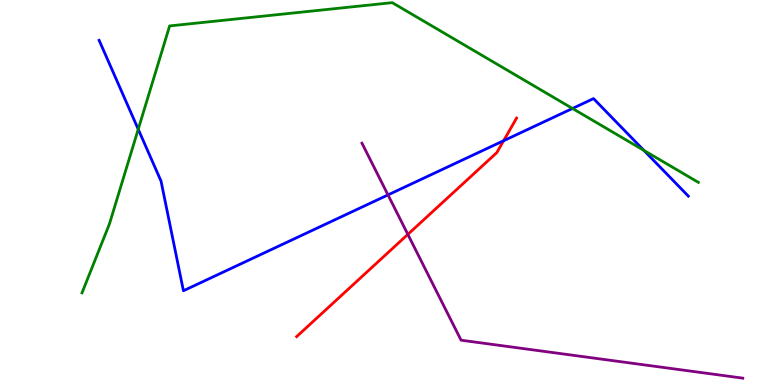[{'lines': ['blue', 'red'], 'intersections': [{'x': 6.5, 'y': 6.34}]}, {'lines': ['green', 'red'], 'intersections': []}, {'lines': ['purple', 'red'], 'intersections': [{'x': 5.26, 'y': 3.91}]}, {'lines': ['blue', 'green'], 'intersections': [{'x': 1.78, 'y': 6.64}, {'x': 7.39, 'y': 7.18}, {'x': 8.31, 'y': 6.09}]}, {'lines': ['blue', 'purple'], 'intersections': [{'x': 5.01, 'y': 4.94}]}, {'lines': ['green', 'purple'], 'intersections': []}]